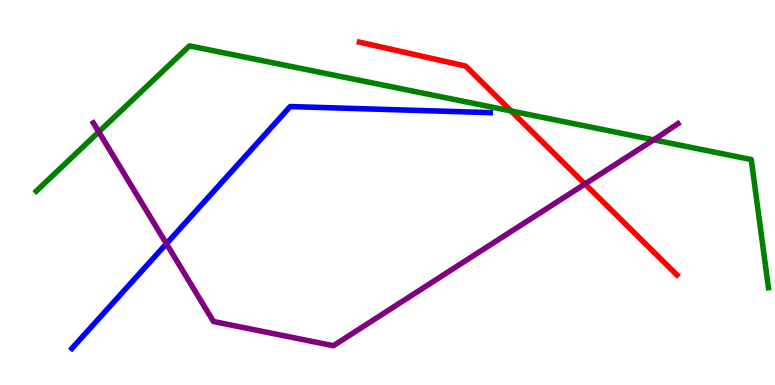[{'lines': ['blue', 'red'], 'intersections': []}, {'lines': ['green', 'red'], 'intersections': [{'x': 6.59, 'y': 7.12}]}, {'lines': ['purple', 'red'], 'intersections': [{'x': 7.55, 'y': 5.22}]}, {'lines': ['blue', 'green'], 'intersections': []}, {'lines': ['blue', 'purple'], 'intersections': [{'x': 2.15, 'y': 3.67}]}, {'lines': ['green', 'purple'], 'intersections': [{'x': 1.27, 'y': 6.57}, {'x': 8.43, 'y': 6.37}]}]